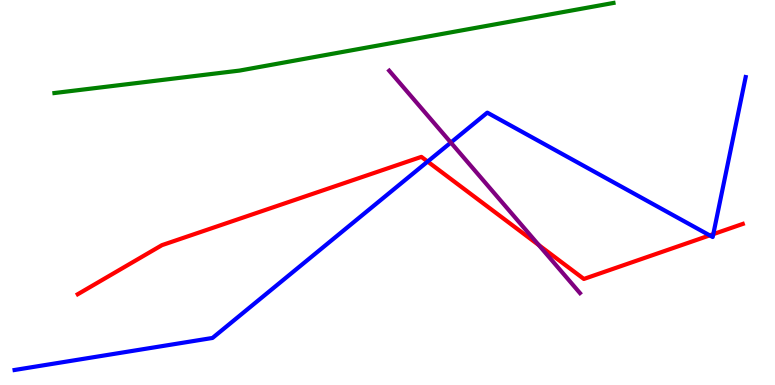[{'lines': ['blue', 'red'], 'intersections': [{'x': 5.52, 'y': 5.8}, {'x': 9.16, 'y': 3.89}, {'x': 9.2, 'y': 3.92}]}, {'lines': ['green', 'red'], 'intersections': []}, {'lines': ['purple', 'red'], 'intersections': [{'x': 6.95, 'y': 3.63}]}, {'lines': ['blue', 'green'], 'intersections': []}, {'lines': ['blue', 'purple'], 'intersections': [{'x': 5.82, 'y': 6.3}]}, {'lines': ['green', 'purple'], 'intersections': []}]